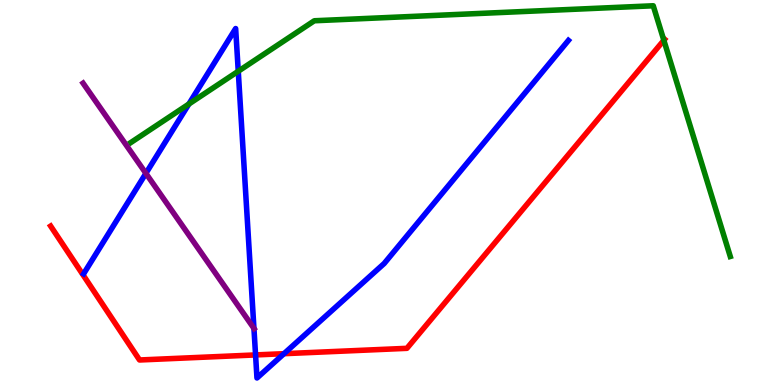[{'lines': ['blue', 'red'], 'intersections': [{'x': 3.3, 'y': 0.781}, {'x': 3.66, 'y': 0.813}]}, {'lines': ['green', 'red'], 'intersections': [{'x': 8.57, 'y': 8.95}]}, {'lines': ['purple', 'red'], 'intersections': []}, {'lines': ['blue', 'green'], 'intersections': [{'x': 2.44, 'y': 7.3}, {'x': 3.07, 'y': 8.15}]}, {'lines': ['blue', 'purple'], 'intersections': [{'x': 1.88, 'y': 5.5}, {'x': 3.28, 'y': 1.47}]}, {'lines': ['green', 'purple'], 'intersections': []}]